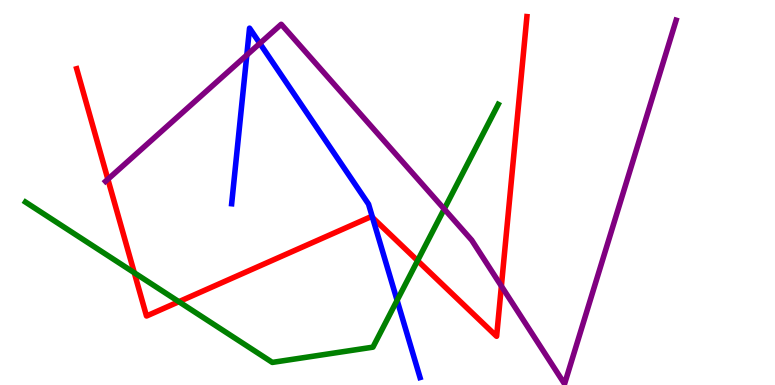[{'lines': ['blue', 'red'], 'intersections': [{'x': 4.81, 'y': 4.35}]}, {'lines': ['green', 'red'], 'intersections': [{'x': 1.73, 'y': 2.92}, {'x': 2.31, 'y': 2.16}, {'x': 5.39, 'y': 3.23}]}, {'lines': ['purple', 'red'], 'intersections': [{'x': 1.39, 'y': 5.34}, {'x': 6.47, 'y': 2.57}]}, {'lines': ['blue', 'green'], 'intersections': [{'x': 5.12, 'y': 2.2}]}, {'lines': ['blue', 'purple'], 'intersections': [{'x': 3.18, 'y': 8.57}, {'x': 3.35, 'y': 8.87}]}, {'lines': ['green', 'purple'], 'intersections': [{'x': 5.73, 'y': 4.57}]}]